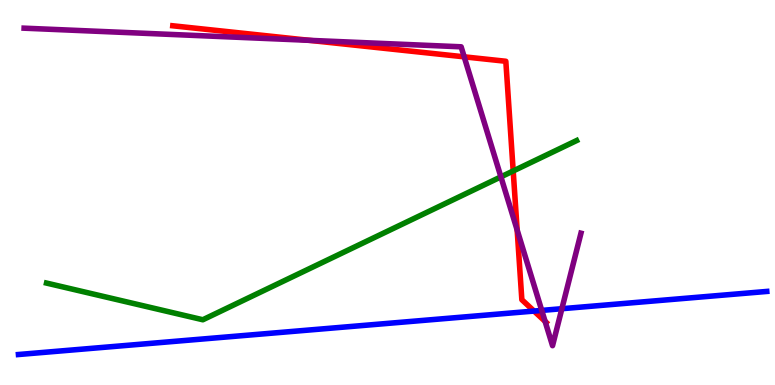[{'lines': ['blue', 'red'], 'intersections': [{'x': 6.89, 'y': 1.92}]}, {'lines': ['green', 'red'], 'intersections': [{'x': 6.62, 'y': 5.56}]}, {'lines': ['purple', 'red'], 'intersections': [{'x': 3.99, 'y': 8.95}, {'x': 5.99, 'y': 8.52}, {'x': 6.67, 'y': 4.03}, {'x': 7.03, 'y': 1.65}]}, {'lines': ['blue', 'green'], 'intersections': []}, {'lines': ['blue', 'purple'], 'intersections': [{'x': 6.99, 'y': 1.94}, {'x': 7.25, 'y': 1.98}]}, {'lines': ['green', 'purple'], 'intersections': [{'x': 6.46, 'y': 5.41}]}]